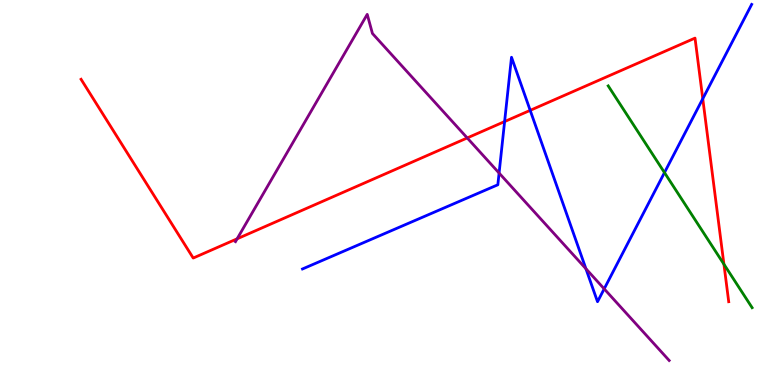[{'lines': ['blue', 'red'], 'intersections': [{'x': 6.51, 'y': 6.84}, {'x': 6.84, 'y': 7.13}, {'x': 9.07, 'y': 7.44}]}, {'lines': ['green', 'red'], 'intersections': [{'x': 9.34, 'y': 3.14}]}, {'lines': ['purple', 'red'], 'intersections': [{'x': 3.06, 'y': 3.8}, {'x': 6.03, 'y': 6.42}]}, {'lines': ['blue', 'green'], 'intersections': [{'x': 8.57, 'y': 5.52}]}, {'lines': ['blue', 'purple'], 'intersections': [{'x': 6.44, 'y': 5.51}, {'x': 7.56, 'y': 3.02}, {'x': 7.8, 'y': 2.5}]}, {'lines': ['green', 'purple'], 'intersections': []}]